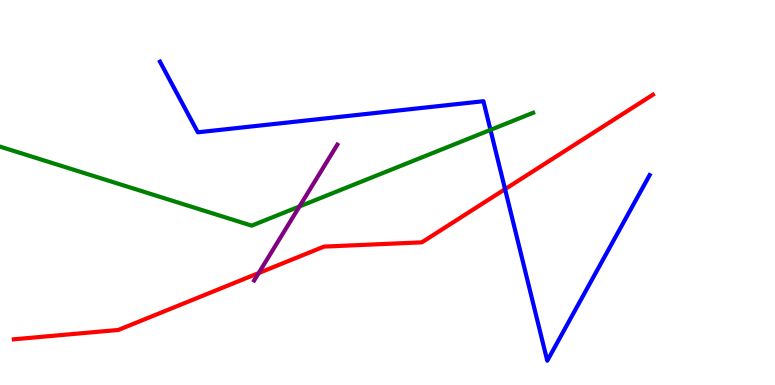[{'lines': ['blue', 'red'], 'intersections': [{'x': 6.52, 'y': 5.09}]}, {'lines': ['green', 'red'], 'intersections': []}, {'lines': ['purple', 'red'], 'intersections': [{'x': 3.34, 'y': 2.91}]}, {'lines': ['blue', 'green'], 'intersections': [{'x': 6.33, 'y': 6.63}]}, {'lines': ['blue', 'purple'], 'intersections': []}, {'lines': ['green', 'purple'], 'intersections': [{'x': 3.86, 'y': 4.64}]}]